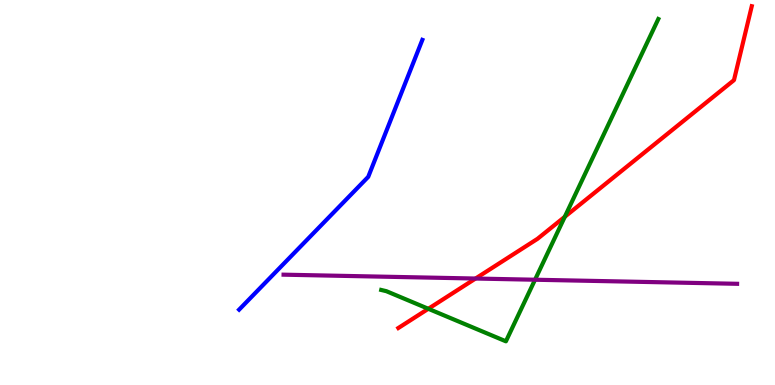[{'lines': ['blue', 'red'], 'intersections': []}, {'lines': ['green', 'red'], 'intersections': [{'x': 5.53, 'y': 1.98}, {'x': 7.29, 'y': 4.37}]}, {'lines': ['purple', 'red'], 'intersections': [{'x': 6.14, 'y': 2.77}]}, {'lines': ['blue', 'green'], 'intersections': []}, {'lines': ['blue', 'purple'], 'intersections': []}, {'lines': ['green', 'purple'], 'intersections': [{'x': 6.9, 'y': 2.73}]}]